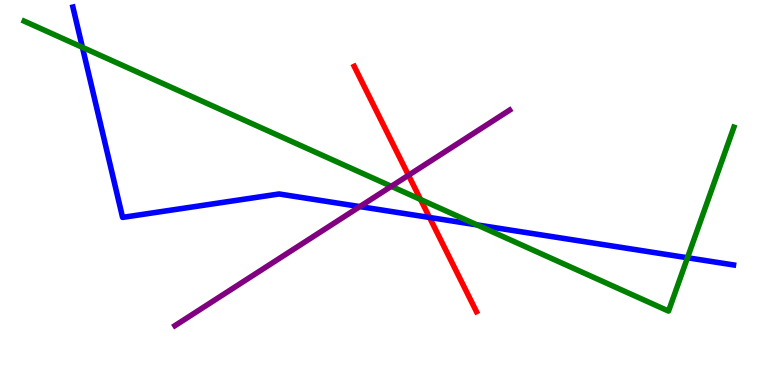[{'lines': ['blue', 'red'], 'intersections': [{'x': 5.54, 'y': 4.35}]}, {'lines': ['green', 'red'], 'intersections': [{'x': 5.43, 'y': 4.82}]}, {'lines': ['purple', 'red'], 'intersections': [{'x': 5.27, 'y': 5.45}]}, {'lines': ['blue', 'green'], 'intersections': [{'x': 1.06, 'y': 8.77}, {'x': 6.15, 'y': 4.16}, {'x': 8.87, 'y': 3.31}]}, {'lines': ['blue', 'purple'], 'intersections': [{'x': 4.64, 'y': 4.63}]}, {'lines': ['green', 'purple'], 'intersections': [{'x': 5.05, 'y': 5.16}]}]